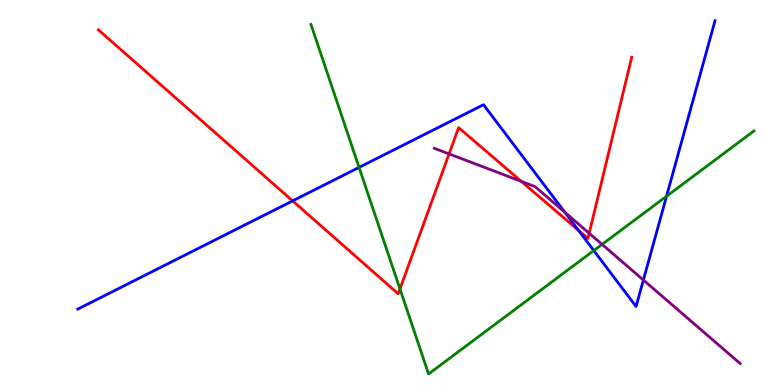[{'lines': ['blue', 'red'], 'intersections': [{'x': 3.78, 'y': 4.78}, {'x': 7.47, 'y': 4.02}]}, {'lines': ['green', 'red'], 'intersections': [{'x': 5.16, 'y': 2.5}]}, {'lines': ['purple', 'red'], 'intersections': [{'x': 5.79, 'y': 6.0}, {'x': 6.73, 'y': 5.29}, {'x': 7.6, 'y': 3.94}]}, {'lines': ['blue', 'green'], 'intersections': [{'x': 4.63, 'y': 5.65}, {'x': 7.66, 'y': 3.49}, {'x': 8.6, 'y': 4.9}]}, {'lines': ['blue', 'purple'], 'intersections': [{'x': 7.29, 'y': 4.49}, {'x': 8.3, 'y': 2.73}]}, {'lines': ['green', 'purple'], 'intersections': [{'x': 7.77, 'y': 3.65}]}]